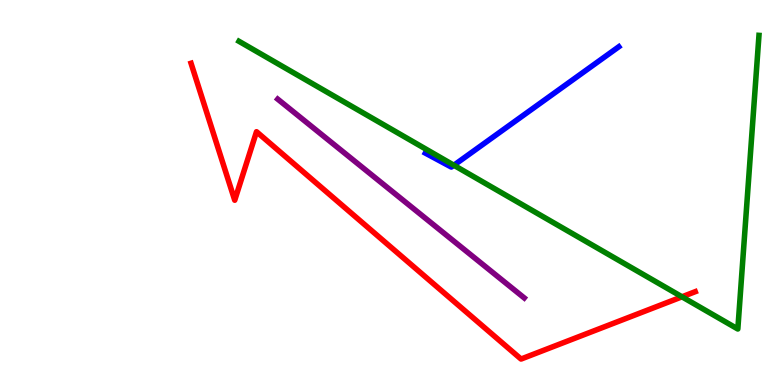[{'lines': ['blue', 'red'], 'intersections': []}, {'lines': ['green', 'red'], 'intersections': [{'x': 8.8, 'y': 2.29}]}, {'lines': ['purple', 'red'], 'intersections': []}, {'lines': ['blue', 'green'], 'intersections': [{'x': 5.86, 'y': 5.71}]}, {'lines': ['blue', 'purple'], 'intersections': []}, {'lines': ['green', 'purple'], 'intersections': []}]